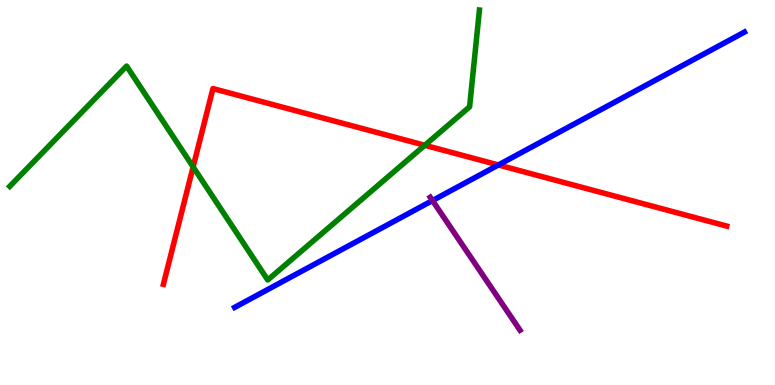[{'lines': ['blue', 'red'], 'intersections': [{'x': 6.43, 'y': 5.72}]}, {'lines': ['green', 'red'], 'intersections': [{'x': 2.49, 'y': 5.66}, {'x': 5.48, 'y': 6.23}]}, {'lines': ['purple', 'red'], 'intersections': []}, {'lines': ['blue', 'green'], 'intersections': []}, {'lines': ['blue', 'purple'], 'intersections': [{'x': 5.58, 'y': 4.79}]}, {'lines': ['green', 'purple'], 'intersections': []}]